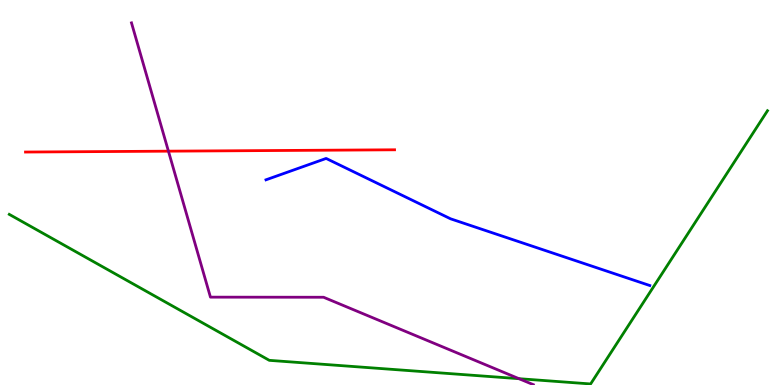[{'lines': ['blue', 'red'], 'intersections': []}, {'lines': ['green', 'red'], 'intersections': []}, {'lines': ['purple', 'red'], 'intersections': [{'x': 2.17, 'y': 6.07}]}, {'lines': ['blue', 'green'], 'intersections': []}, {'lines': ['blue', 'purple'], 'intersections': []}, {'lines': ['green', 'purple'], 'intersections': [{'x': 6.7, 'y': 0.164}]}]